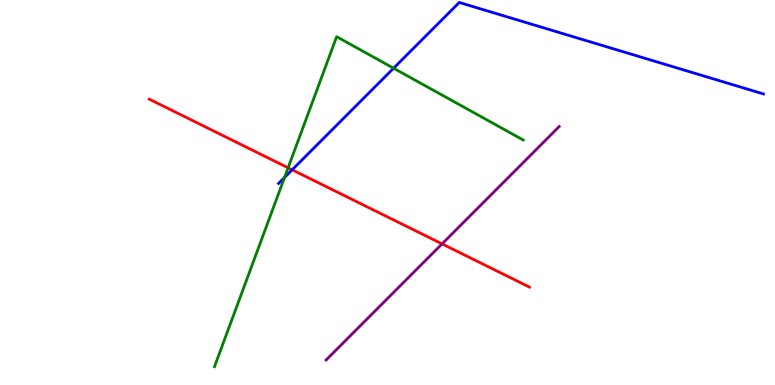[{'lines': ['blue', 'red'], 'intersections': [{'x': 3.77, 'y': 5.59}]}, {'lines': ['green', 'red'], 'intersections': [{'x': 3.72, 'y': 5.64}]}, {'lines': ['purple', 'red'], 'intersections': [{'x': 5.7, 'y': 3.67}]}, {'lines': ['blue', 'green'], 'intersections': [{'x': 3.67, 'y': 5.39}, {'x': 5.08, 'y': 8.23}]}, {'lines': ['blue', 'purple'], 'intersections': []}, {'lines': ['green', 'purple'], 'intersections': []}]